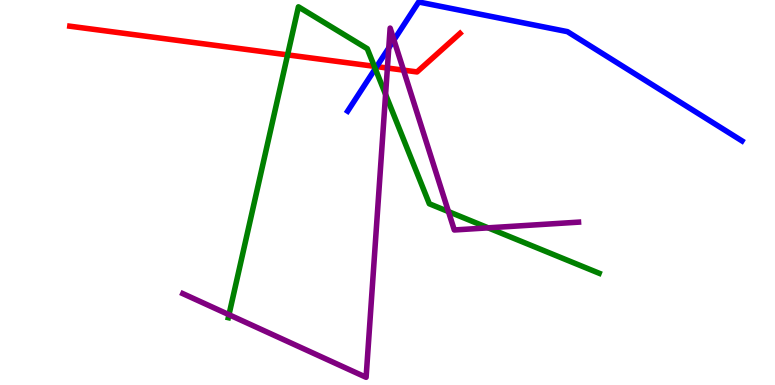[{'lines': ['blue', 'red'], 'intersections': [{'x': 4.86, 'y': 8.27}]}, {'lines': ['green', 'red'], 'intersections': [{'x': 3.71, 'y': 8.57}, {'x': 4.83, 'y': 8.28}]}, {'lines': ['purple', 'red'], 'intersections': [{'x': 5.0, 'y': 8.23}, {'x': 5.21, 'y': 8.18}]}, {'lines': ['blue', 'green'], 'intersections': [{'x': 4.84, 'y': 8.22}]}, {'lines': ['blue', 'purple'], 'intersections': [{'x': 5.02, 'y': 8.75}, {'x': 5.08, 'y': 8.96}]}, {'lines': ['green', 'purple'], 'intersections': [{'x': 2.95, 'y': 1.83}, {'x': 4.98, 'y': 7.55}, {'x': 5.79, 'y': 4.5}, {'x': 6.3, 'y': 4.08}]}]